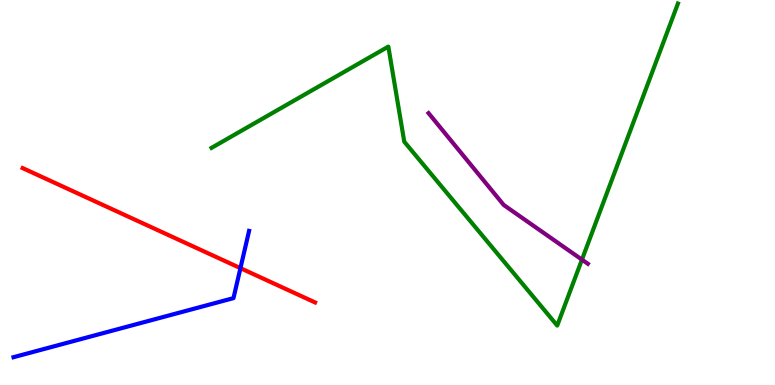[{'lines': ['blue', 'red'], 'intersections': [{'x': 3.1, 'y': 3.04}]}, {'lines': ['green', 'red'], 'intersections': []}, {'lines': ['purple', 'red'], 'intersections': []}, {'lines': ['blue', 'green'], 'intersections': []}, {'lines': ['blue', 'purple'], 'intersections': []}, {'lines': ['green', 'purple'], 'intersections': [{'x': 7.51, 'y': 3.26}]}]